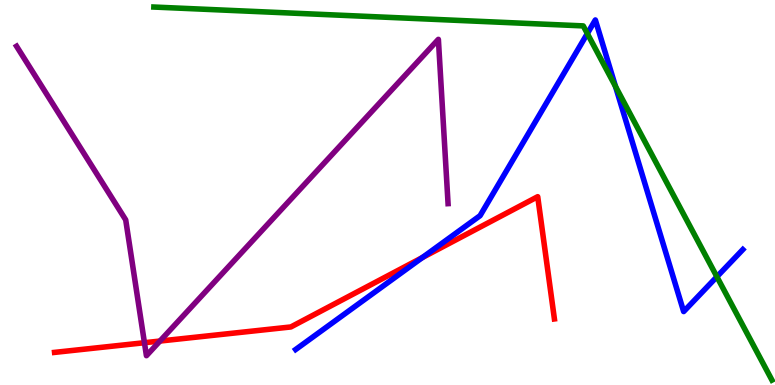[{'lines': ['blue', 'red'], 'intersections': [{'x': 5.45, 'y': 3.31}]}, {'lines': ['green', 'red'], 'intersections': []}, {'lines': ['purple', 'red'], 'intersections': [{'x': 1.86, 'y': 1.1}, {'x': 2.06, 'y': 1.14}]}, {'lines': ['blue', 'green'], 'intersections': [{'x': 7.58, 'y': 9.13}, {'x': 7.94, 'y': 7.75}, {'x': 9.25, 'y': 2.81}]}, {'lines': ['blue', 'purple'], 'intersections': []}, {'lines': ['green', 'purple'], 'intersections': []}]